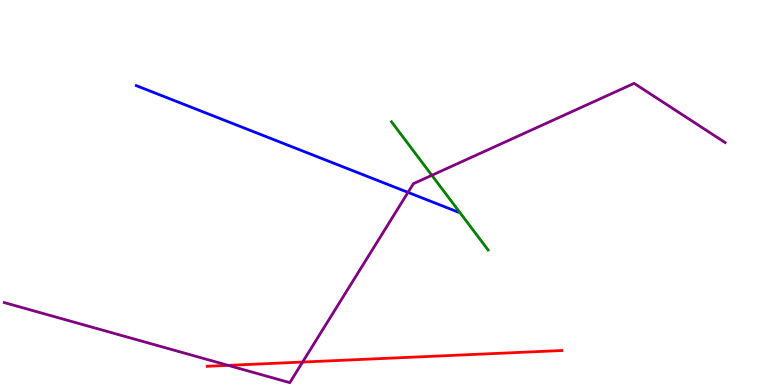[{'lines': ['blue', 'red'], 'intersections': []}, {'lines': ['green', 'red'], 'intersections': []}, {'lines': ['purple', 'red'], 'intersections': [{'x': 2.94, 'y': 0.51}, {'x': 3.9, 'y': 0.596}]}, {'lines': ['blue', 'green'], 'intersections': []}, {'lines': ['blue', 'purple'], 'intersections': [{'x': 5.26, 'y': 5.0}]}, {'lines': ['green', 'purple'], 'intersections': [{'x': 5.57, 'y': 5.45}]}]